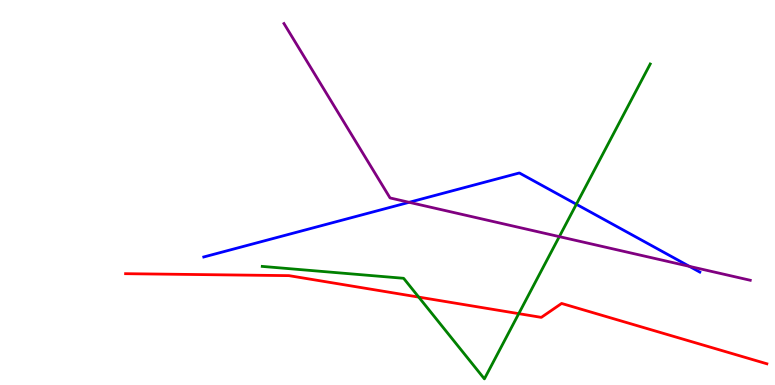[{'lines': ['blue', 'red'], 'intersections': []}, {'lines': ['green', 'red'], 'intersections': [{'x': 5.4, 'y': 2.28}, {'x': 6.69, 'y': 1.85}]}, {'lines': ['purple', 'red'], 'intersections': []}, {'lines': ['blue', 'green'], 'intersections': [{'x': 7.44, 'y': 4.69}]}, {'lines': ['blue', 'purple'], 'intersections': [{'x': 5.28, 'y': 4.75}, {'x': 8.9, 'y': 3.08}]}, {'lines': ['green', 'purple'], 'intersections': [{'x': 7.22, 'y': 3.85}]}]